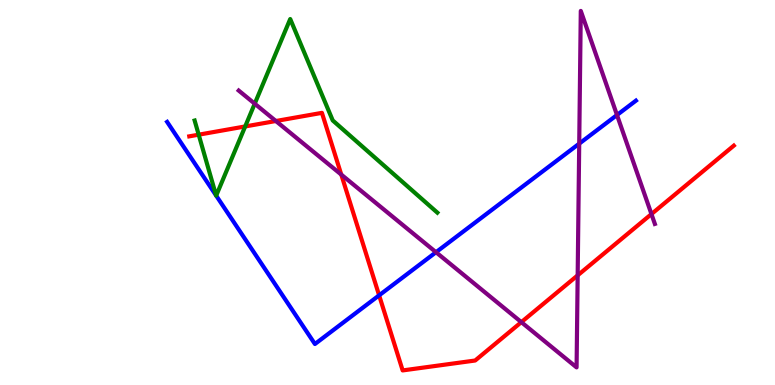[{'lines': ['blue', 'red'], 'intersections': [{'x': 4.89, 'y': 2.33}]}, {'lines': ['green', 'red'], 'intersections': [{'x': 2.56, 'y': 6.5}, {'x': 3.16, 'y': 6.72}]}, {'lines': ['purple', 'red'], 'intersections': [{'x': 3.56, 'y': 6.86}, {'x': 4.4, 'y': 5.46}, {'x': 6.73, 'y': 1.63}, {'x': 7.45, 'y': 2.85}, {'x': 8.41, 'y': 4.44}]}, {'lines': ['blue', 'green'], 'intersections': [{'x': 2.79, 'y': 4.92}, {'x': 2.79, 'y': 4.92}]}, {'lines': ['blue', 'purple'], 'intersections': [{'x': 5.63, 'y': 3.45}, {'x': 7.47, 'y': 6.27}, {'x': 7.96, 'y': 7.01}]}, {'lines': ['green', 'purple'], 'intersections': [{'x': 3.29, 'y': 7.31}]}]